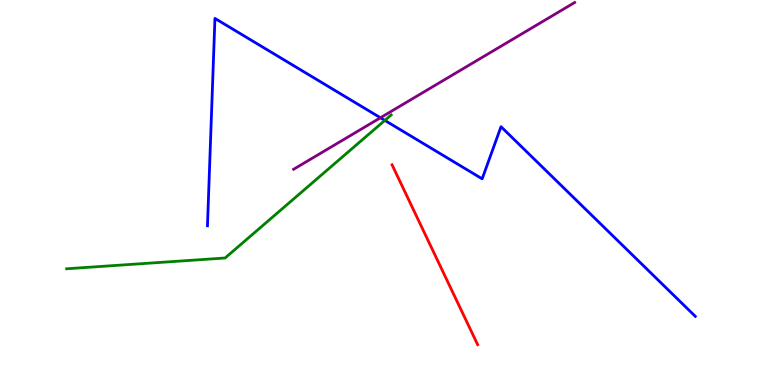[{'lines': ['blue', 'red'], 'intersections': []}, {'lines': ['green', 'red'], 'intersections': []}, {'lines': ['purple', 'red'], 'intersections': []}, {'lines': ['blue', 'green'], 'intersections': [{'x': 4.97, 'y': 6.87}]}, {'lines': ['blue', 'purple'], 'intersections': [{'x': 4.91, 'y': 6.94}]}, {'lines': ['green', 'purple'], 'intersections': []}]